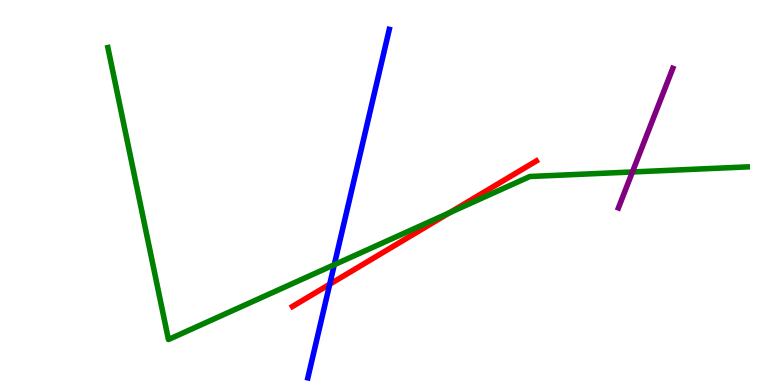[{'lines': ['blue', 'red'], 'intersections': [{'x': 4.25, 'y': 2.62}]}, {'lines': ['green', 'red'], 'intersections': [{'x': 5.8, 'y': 4.48}]}, {'lines': ['purple', 'red'], 'intersections': []}, {'lines': ['blue', 'green'], 'intersections': [{'x': 4.31, 'y': 3.12}]}, {'lines': ['blue', 'purple'], 'intersections': []}, {'lines': ['green', 'purple'], 'intersections': [{'x': 8.16, 'y': 5.53}]}]